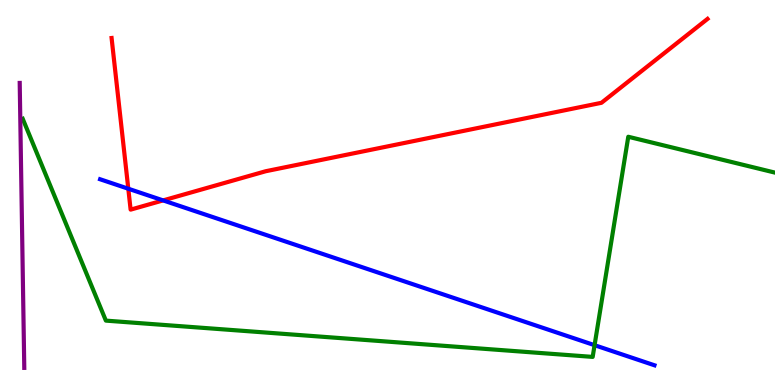[{'lines': ['blue', 'red'], 'intersections': [{'x': 1.66, 'y': 5.1}, {'x': 2.1, 'y': 4.79}]}, {'lines': ['green', 'red'], 'intersections': []}, {'lines': ['purple', 'red'], 'intersections': []}, {'lines': ['blue', 'green'], 'intersections': [{'x': 7.67, 'y': 1.03}]}, {'lines': ['blue', 'purple'], 'intersections': []}, {'lines': ['green', 'purple'], 'intersections': []}]